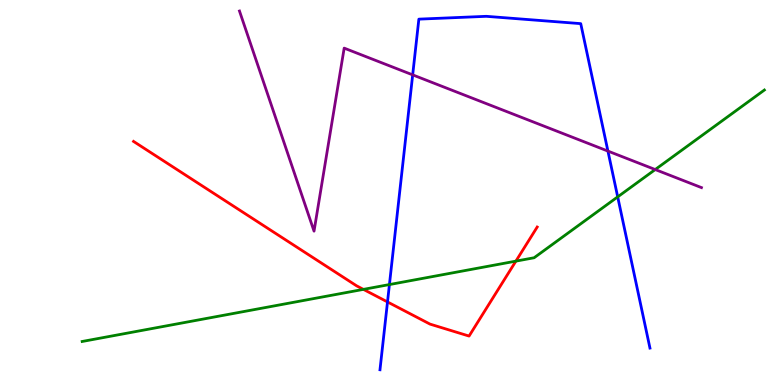[{'lines': ['blue', 'red'], 'intersections': [{'x': 5.0, 'y': 2.16}]}, {'lines': ['green', 'red'], 'intersections': [{'x': 4.69, 'y': 2.48}, {'x': 6.66, 'y': 3.22}]}, {'lines': ['purple', 'red'], 'intersections': []}, {'lines': ['blue', 'green'], 'intersections': [{'x': 5.02, 'y': 2.61}, {'x': 7.97, 'y': 4.89}]}, {'lines': ['blue', 'purple'], 'intersections': [{'x': 5.32, 'y': 8.06}, {'x': 7.84, 'y': 6.08}]}, {'lines': ['green', 'purple'], 'intersections': [{'x': 8.45, 'y': 5.6}]}]